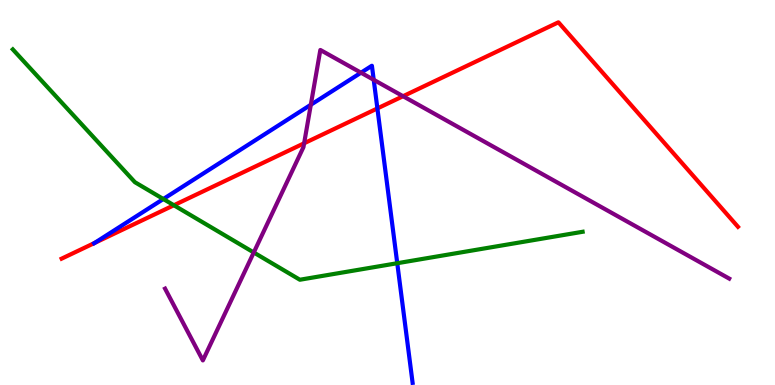[{'lines': ['blue', 'red'], 'intersections': [{'x': 1.22, 'y': 3.69}, {'x': 4.87, 'y': 7.18}]}, {'lines': ['green', 'red'], 'intersections': [{'x': 2.24, 'y': 4.67}]}, {'lines': ['purple', 'red'], 'intersections': [{'x': 3.92, 'y': 6.28}, {'x': 5.2, 'y': 7.5}]}, {'lines': ['blue', 'green'], 'intersections': [{'x': 2.11, 'y': 4.83}, {'x': 5.13, 'y': 3.16}]}, {'lines': ['blue', 'purple'], 'intersections': [{'x': 4.01, 'y': 7.28}, {'x': 4.66, 'y': 8.11}, {'x': 4.82, 'y': 7.93}]}, {'lines': ['green', 'purple'], 'intersections': [{'x': 3.27, 'y': 3.44}]}]